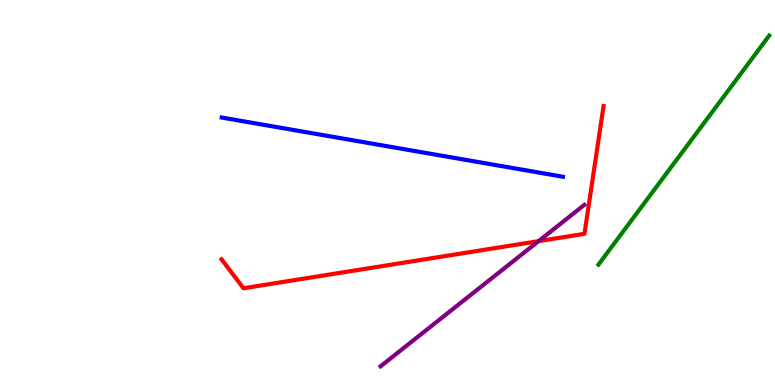[{'lines': ['blue', 'red'], 'intersections': []}, {'lines': ['green', 'red'], 'intersections': []}, {'lines': ['purple', 'red'], 'intersections': [{'x': 6.95, 'y': 3.74}]}, {'lines': ['blue', 'green'], 'intersections': []}, {'lines': ['blue', 'purple'], 'intersections': []}, {'lines': ['green', 'purple'], 'intersections': []}]